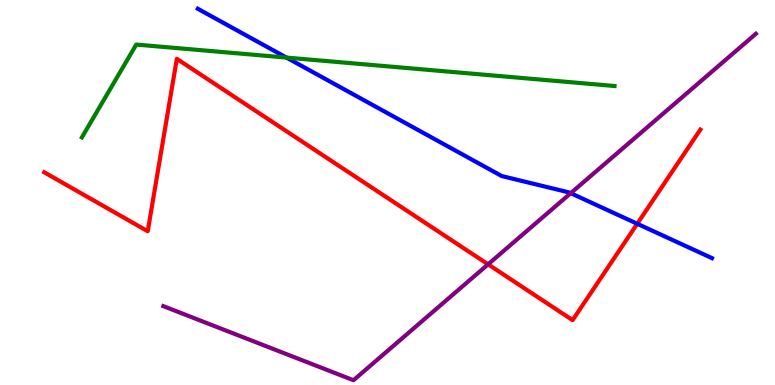[{'lines': ['blue', 'red'], 'intersections': [{'x': 8.22, 'y': 4.19}]}, {'lines': ['green', 'red'], 'intersections': []}, {'lines': ['purple', 'red'], 'intersections': [{'x': 6.3, 'y': 3.13}]}, {'lines': ['blue', 'green'], 'intersections': [{'x': 3.7, 'y': 8.5}]}, {'lines': ['blue', 'purple'], 'intersections': [{'x': 7.36, 'y': 4.98}]}, {'lines': ['green', 'purple'], 'intersections': []}]